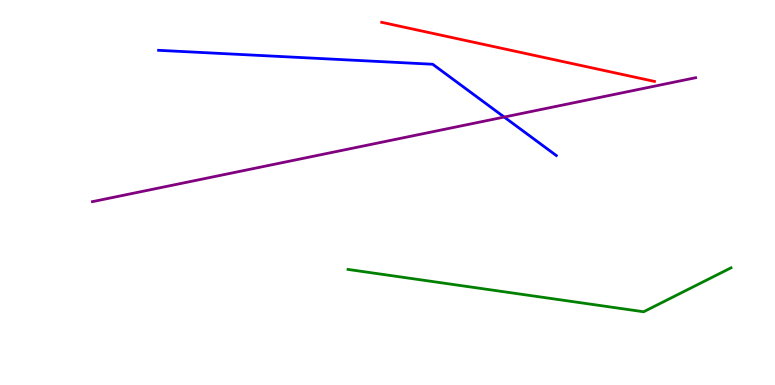[{'lines': ['blue', 'red'], 'intersections': []}, {'lines': ['green', 'red'], 'intersections': []}, {'lines': ['purple', 'red'], 'intersections': []}, {'lines': ['blue', 'green'], 'intersections': []}, {'lines': ['blue', 'purple'], 'intersections': [{'x': 6.51, 'y': 6.96}]}, {'lines': ['green', 'purple'], 'intersections': []}]